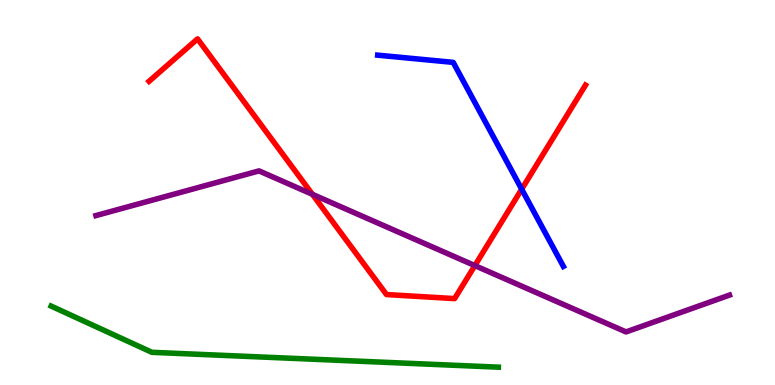[{'lines': ['blue', 'red'], 'intersections': [{'x': 6.73, 'y': 5.09}]}, {'lines': ['green', 'red'], 'intersections': []}, {'lines': ['purple', 'red'], 'intersections': [{'x': 4.03, 'y': 4.95}, {'x': 6.13, 'y': 3.1}]}, {'lines': ['blue', 'green'], 'intersections': []}, {'lines': ['blue', 'purple'], 'intersections': []}, {'lines': ['green', 'purple'], 'intersections': []}]